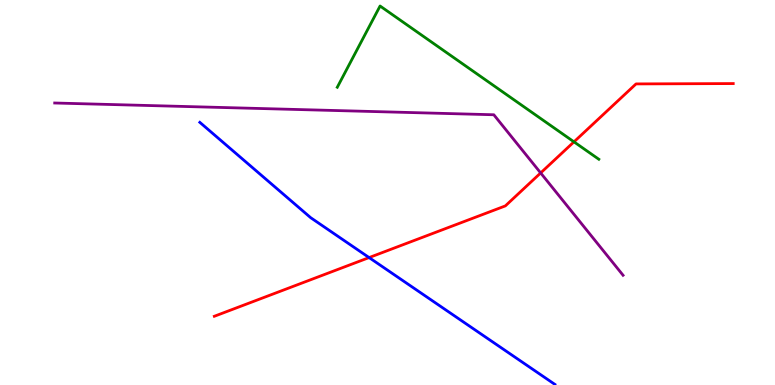[{'lines': ['blue', 'red'], 'intersections': [{'x': 4.76, 'y': 3.31}]}, {'lines': ['green', 'red'], 'intersections': [{'x': 7.41, 'y': 6.32}]}, {'lines': ['purple', 'red'], 'intersections': [{'x': 6.98, 'y': 5.51}]}, {'lines': ['blue', 'green'], 'intersections': []}, {'lines': ['blue', 'purple'], 'intersections': []}, {'lines': ['green', 'purple'], 'intersections': []}]